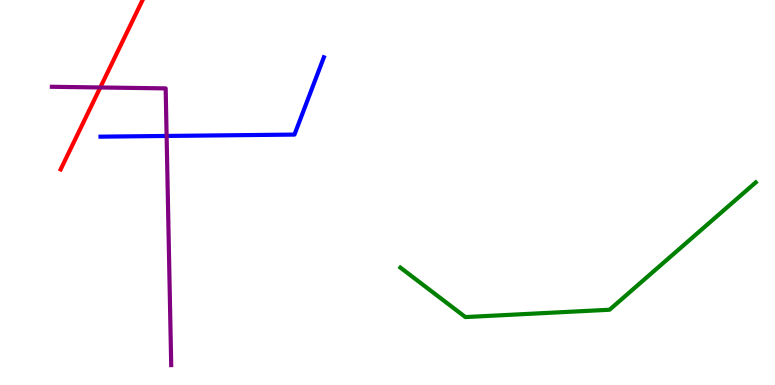[{'lines': ['blue', 'red'], 'intersections': []}, {'lines': ['green', 'red'], 'intersections': []}, {'lines': ['purple', 'red'], 'intersections': [{'x': 1.29, 'y': 7.73}]}, {'lines': ['blue', 'green'], 'intersections': []}, {'lines': ['blue', 'purple'], 'intersections': [{'x': 2.15, 'y': 6.47}]}, {'lines': ['green', 'purple'], 'intersections': []}]